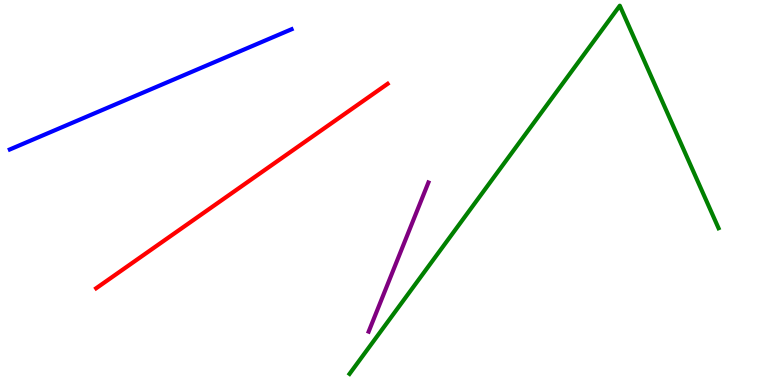[{'lines': ['blue', 'red'], 'intersections': []}, {'lines': ['green', 'red'], 'intersections': []}, {'lines': ['purple', 'red'], 'intersections': []}, {'lines': ['blue', 'green'], 'intersections': []}, {'lines': ['blue', 'purple'], 'intersections': []}, {'lines': ['green', 'purple'], 'intersections': []}]